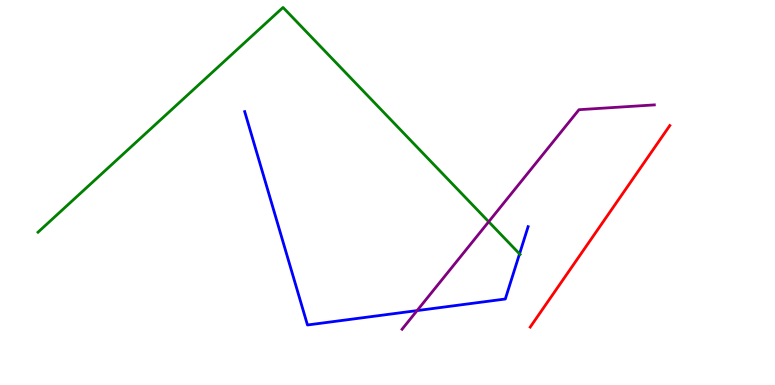[{'lines': ['blue', 'red'], 'intersections': []}, {'lines': ['green', 'red'], 'intersections': []}, {'lines': ['purple', 'red'], 'intersections': []}, {'lines': ['blue', 'green'], 'intersections': [{'x': 6.7, 'y': 3.41}]}, {'lines': ['blue', 'purple'], 'intersections': [{'x': 5.38, 'y': 1.93}]}, {'lines': ['green', 'purple'], 'intersections': [{'x': 6.31, 'y': 4.24}]}]